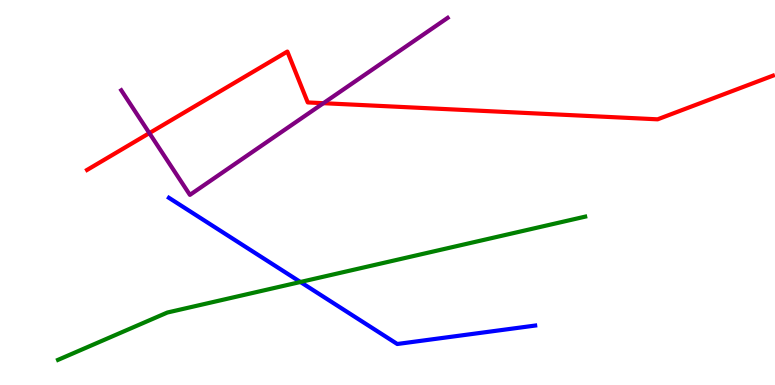[{'lines': ['blue', 'red'], 'intersections': []}, {'lines': ['green', 'red'], 'intersections': []}, {'lines': ['purple', 'red'], 'intersections': [{'x': 1.93, 'y': 6.54}, {'x': 4.17, 'y': 7.32}]}, {'lines': ['blue', 'green'], 'intersections': [{'x': 3.88, 'y': 2.68}]}, {'lines': ['blue', 'purple'], 'intersections': []}, {'lines': ['green', 'purple'], 'intersections': []}]